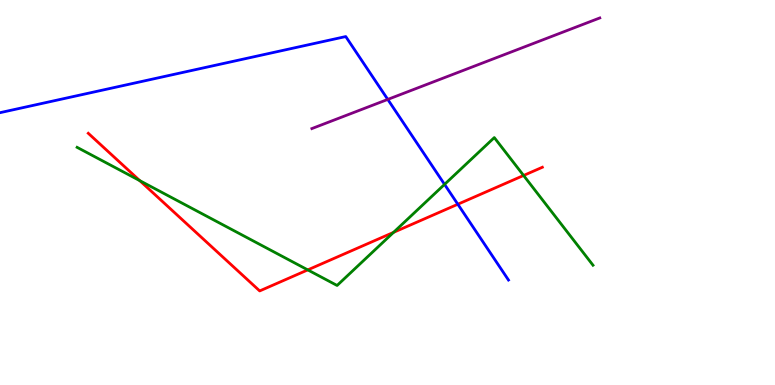[{'lines': ['blue', 'red'], 'intersections': [{'x': 5.91, 'y': 4.69}]}, {'lines': ['green', 'red'], 'intersections': [{'x': 1.8, 'y': 5.31}, {'x': 3.97, 'y': 2.99}, {'x': 5.08, 'y': 3.96}, {'x': 6.76, 'y': 5.44}]}, {'lines': ['purple', 'red'], 'intersections': []}, {'lines': ['blue', 'green'], 'intersections': [{'x': 5.74, 'y': 5.21}]}, {'lines': ['blue', 'purple'], 'intersections': [{'x': 5.0, 'y': 7.42}]}, {'lines': ['green', 'purple'], 'intersections': []}]